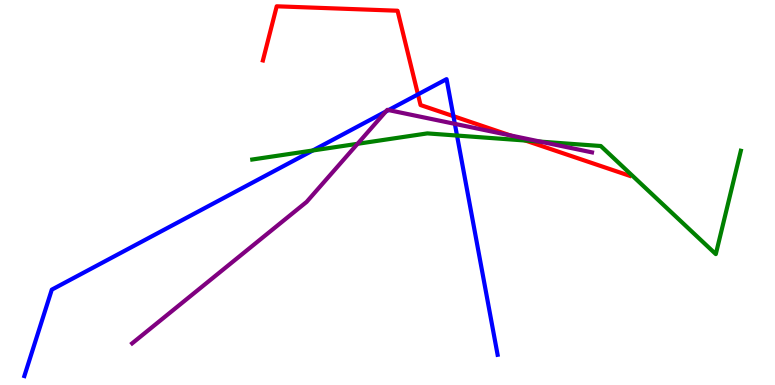[{'lines': ['blue', 'red'], 'intersections': [{'x': 5.39, 'y': 7.55}, {'x': 5.85, 'y': 6.98}]}, {'lines': ['green', 'red'], 'intersections': [{'x': 6.78, 'y': 6.35}]}, {'lines': ['purple', 'red'], 'intersections': [{'x': 6.58, 'y': 6.48}]}, {'lines': ['blue', 'green'], 'intersections': [{'x': 4.04, 'y': 6.09}, {'x': 5.9, 'y': 6.48}]}, {'lines': ['blue', 'purple'], 'intersections': [{'x': 4.98, 'y': 7.1}, {'x': 5.01, 'y': 7.14}, {'x': 5.87, 'y': 6.78}]}, {'lines': ['green', 'purple'], 'intersections': [{'x': 4.61, 'y': 6.26}, {'x': 6.97, 'y': 6.32}]}]